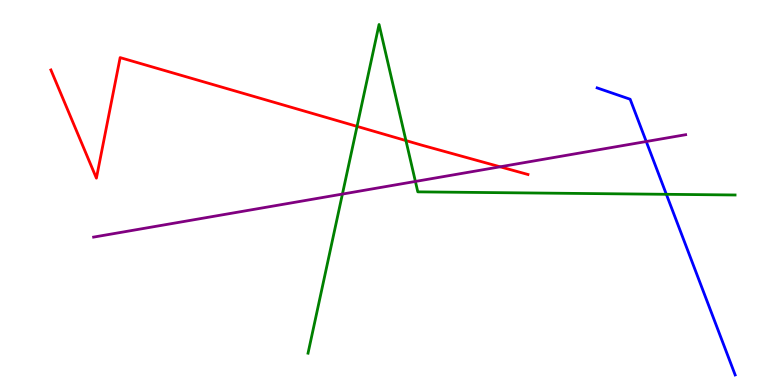[{'lines': ['blue', 'red'], 'intersections': []}, {'lines': ['green', 'red'], 'intersections': [{'x': 4.61, 'y': 6.72}, {'x': 5.24, 'y': 6.35}]}, {'lines': ['purple', 'red'], 'intersections': [{'x': 6.45, 'y': 5.67}]}, {'lines': ['blue', 'green'], 'intersections': [{'x': 8.6, 'y': 4.95}]}, {'lines': ['blue', 'purple'], 'intersections': [{'x': 8.34, 'y': 6.32}]}, {'lines': ['green', 'purple'], 'intersections': [{'x': 4.42, 'y': 4.96}, {'x': 5.36, 'y': 5.29}]}]